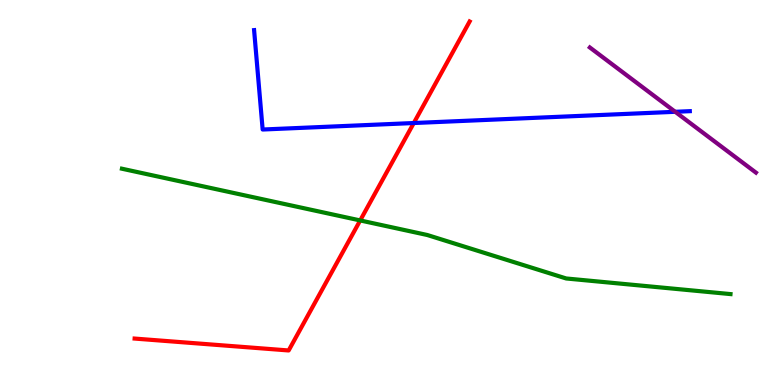[{'lines': ['blue', 'red'], 'intersections': [{'x': 5.34, 'y': 6.8}]}, {'lines': ['green', 'red'], 'intersections': [{'x': 4.65, 'y': 4.27}]}, {'lines': ['purple', 'red'], 'intersections': []}, {'lines': ['blue', 'green'], 'intersections': []}, {'lines': ['blue', 'purple'], 'intersections': [{'x': 8.71, 'y': 7.1}]}, {'lines': ['green', 'purple'], 'intersections': []}]